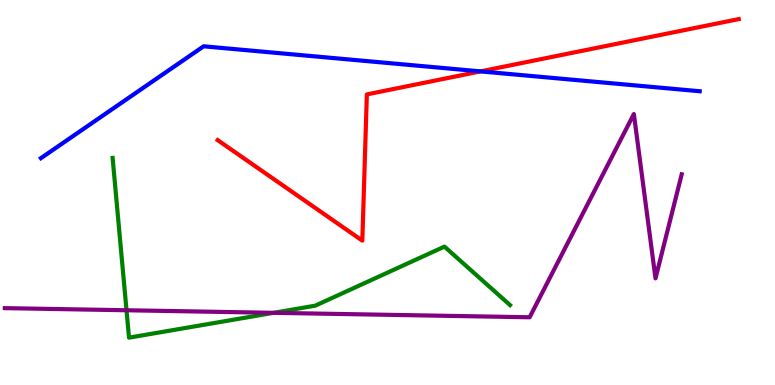[{'lines': ['blue', 'red'], 'intersections': [{'x': 6.2, 'y': 8.15}]}, {'lines': ['green', 'red'], 'intersections': []}, {'lines': ['purple', 'red'], 'intersections': []}, {'lines': ['blue', 'green'], 'intersections': []}, {'lines': ['blue', 'purple'], 'intersections': []}, {'lines': ['green', 'purple'], 'intersections': [{'x': 1.63, 'y': 1.94}, {'x': 3.53, 'y': 1.87}]}]